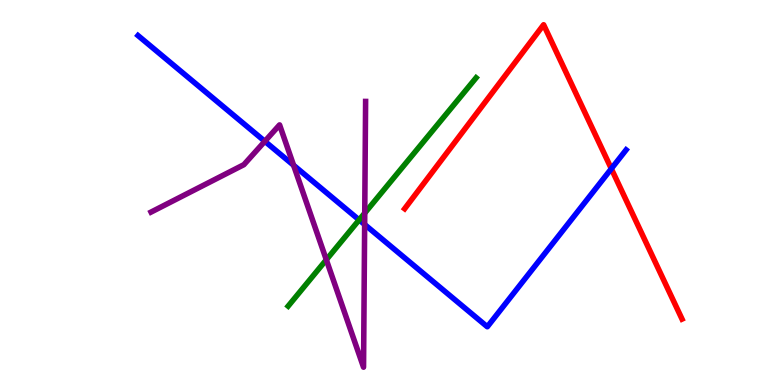[{'lines': ['blue', 'red'], 'intersections': [{'x': 7.89, 'y': 5.62}]}, {'lines': ['green', 'red'], 'intersections': []}, {'lines': ['purple', 'red'], 'intersections': []}, {'lines': ['blue', 'green'], 'intersections': [{'x': 4.63, 'y': 4.29}]}, {'lines': ['blue', 'purple'], 'intersections': [{'x': 3.42, 'y': 6.33}, {'x': 3.79, 'y': 5.71}, {'x': 4.71, 'y': 4.17}]}, {'lines': ['green', 'purple'], 'intersections': [{'x': 4.21, 'y': 3.25}, {'x': 4.71, 'y': 4.47}]}]